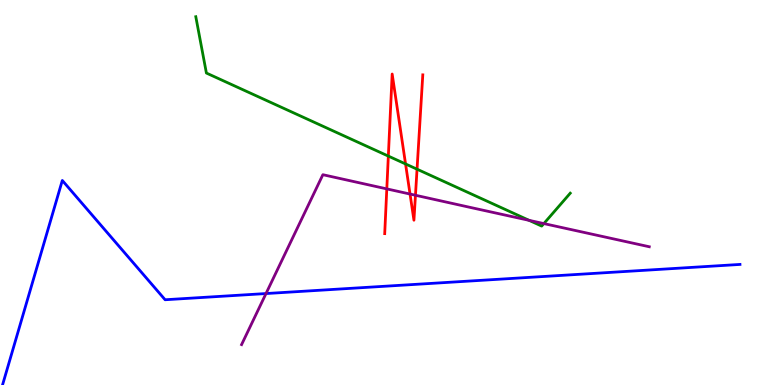[{'lines': ['blue', 'red'], 'intersections': []}, {'lines': ['green', 'red'], 'intersections': [{'x': 5.01, 'y': 5.95}, {'x': 5.23, 'y': 5.74}, {'x': 5.38, 'y': 5.61}]}, {'lines': ['purple', 'red'], 'intersections': [{'x': 4.99, 'y': 5.09}, {'x': 5.29, 'y': 4.96}, {'x': 5.36, 'y': 4.93}]}, {'lines': ['blue', 'green'], 'intersections': []}, {'lines': ['blue', 'purple'], 'intersections': [{'x': 3.43, 'y': 2.38}]}, {'lines': ['green', 'purple'], 'intersections': [{'x': 6.83, 'y': 4.28}, {'x': 7.02, 'y': 4.19}]}]